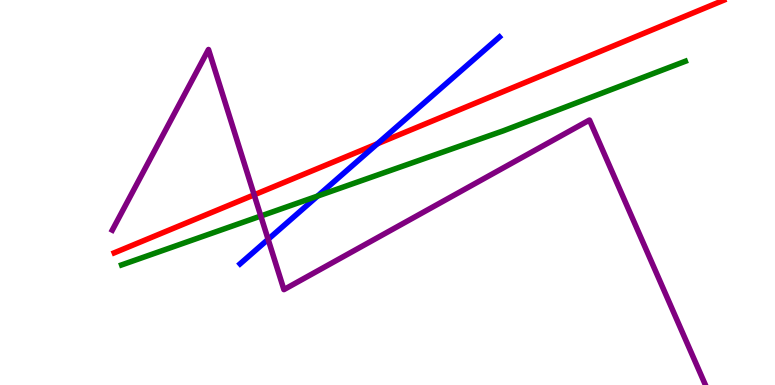[{'lines': ['blue', 'red'], 'intersections': [{'x': 4.87, 'y': 6.27}]}, {'lines': ['green', 'red'], 'intersections': []}, {'lines': ['purple', 'red'], 'intersections': [{'x': 3.28, 'y': 4.94}]}, {'lines': ['blue', 'green'], 'intersections': [{'x': 4.1, 'y': 4.91}]}, {'lines': ['blue', 'purple'], 'intersections': [{'x': 3.46, 'y': 3.78}]}, {'lines': ['green', 'purple'], 'intersections': [{'x': 3.37, 'y': 4.39}]}]